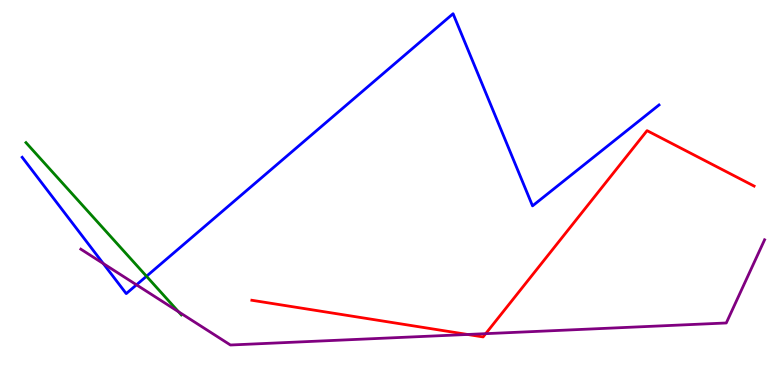[{'lines': ['blue', 'red'], 'intersections': []}, {'lines': ['green', 'red'], 'intersections': []}, {'lines': ['purple', 'red'], 'intersections': [{'x': 6.03, 'y': 1.31}, {'x': 6.27, 'y': 1.33}]}, {'lines': ['blue', 'green'], 'intersections': [{'x': 1.89, 'y': 2.82}]}, {'lines': ['blue', 'purple'], 'intersections': [{'x': 1.33, 'y': 3.15}, {'x': 1.76, 'y': 2.6}]}, {'lines': ['green', 'purple'], 'intersections': [{'x': 2.3, 'y': 1.9}]}]